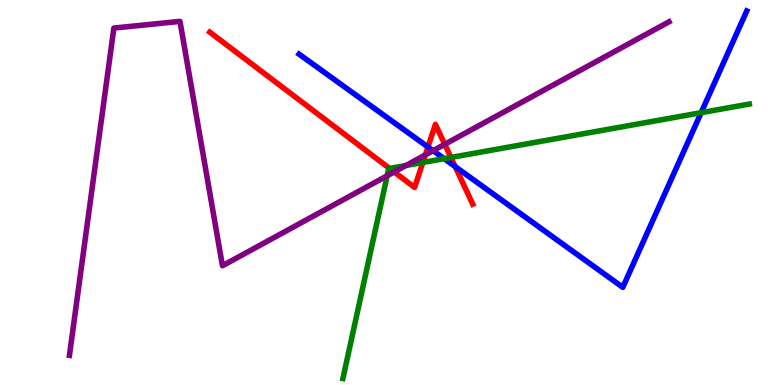[{'lines': ['blue', 'red'], 'intersections': [{'x': 5.52, 'y': 6.18}, {'x': 5.87, 'y': 5.67}]}, {'lines': ['green', 'red'], 'intersections': [{'x': 5.03, 'y': 5.63}, {'x': 5.46, 'y': 5.78}, {'x': 5.82, 'y': 5.91}]}, {'lines': ['purple', 'red'], 'intersections': [{'x': 5.09, 'y': 5.53}, {'x': 5.49, 'y': 5.98}, {'x': 5.74, 'y': 6.25}]}, {'lines': ['blue', 'green'], 'intersections': [{'x': 5.73, 'y': 5.88}, {'x': 9.05, 'y': 7.07}]}, {'lines': ['blue', 'purple'], 'intersections': [{'x': 5.59, 'y': 6.09}]}, {'lines': ['green', 'purple'], 'intersections': [{'x': 5.0, 'y': 5.43}, {'x': 5.24, 'y': 5.7}]}]